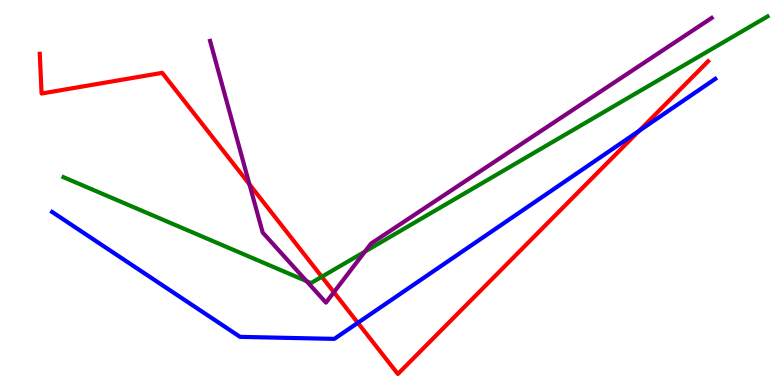[{'lines': ['blue', 'red'], 'intersections': [{'x': 4.62, 'y': 1.62}, {'x': 8.25, 'y': 6.6}]}, {'lines': ['green', 'red'], 'intersections': [{'x': 4.15, 'y': 2.81}]}, {'lines': ['purple', 'red'], 'intersections': [{'x': 3.22, 'y': 5.21}, {'x': 4.31, 'y': 2.41}]}, {'lines': ['blue', 'green'], 'intersections': []}, {'lines': ['blue', 'purple'], 'intersections': []}, {'lines': ['green', 'purple'], 'intersections': [{'x': 3.96, 'y': 2.7}, {'x': 4.71, 'y': 3.47}]}]